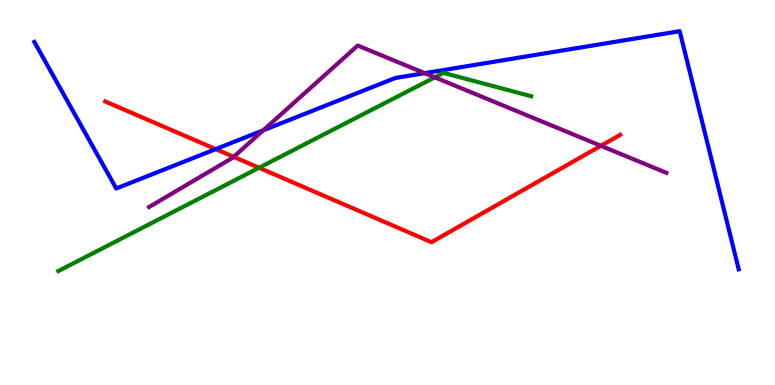[{'lines': ['blue', 'red'], 'intersections': [{'x': 2.78, 'y': 6.13}]}, {'lines': ['green', 'red'], 'intersections': [{'x': 3.34, 'y': 5.64}]}, {'lines': ['purple', 'red'], 'intersections': [{'x': 3.02, 'y': 5.93}, {'x': 7.75, 'y': 6.21}]}, {'lines': ['blue', 'green'], 'intersections': []}, {'lines': ['blue', 'purple'], 'intersections': [{'x': 3.4, 'y': 6.62}, {'x': 5.48, 'y': 8.1}]}, {'lines': ['green', 'purple'], 'intersections': [{'x': 5.61, 'y': 7.99}]}]